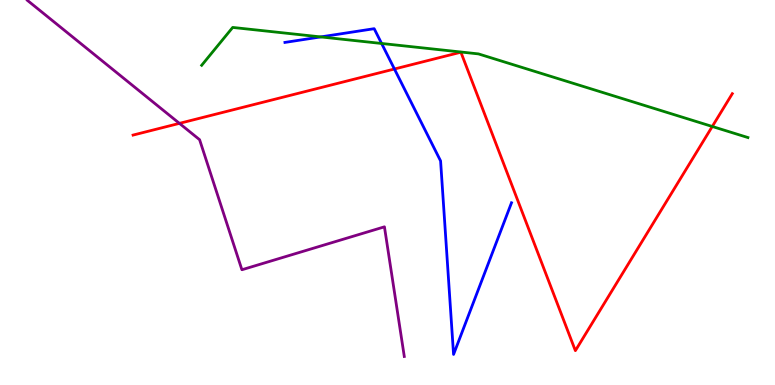[{'lines': ['blue', 'red'], 'intersections': [{'x': 5.09, 'y': 8.21}]}, {'lines': ['green', 'red'], 'intersections': [{'x': 9.19, 'y': 6.71}]}, {'lines': ['purple', 'red'], 'intersections': [{'x': 2.32, 'y': 6.8}]}, {'lines': ['blue', 'green'], 'intersections': [{'x': 4.14, 'y': 9.04}, {'x': 4.92, 'y': 8.87}]}, {'lines': ['blue', 'purple'], 'intersections': []}, {'lines': ['green', 'purple'], 'intersections': []}]